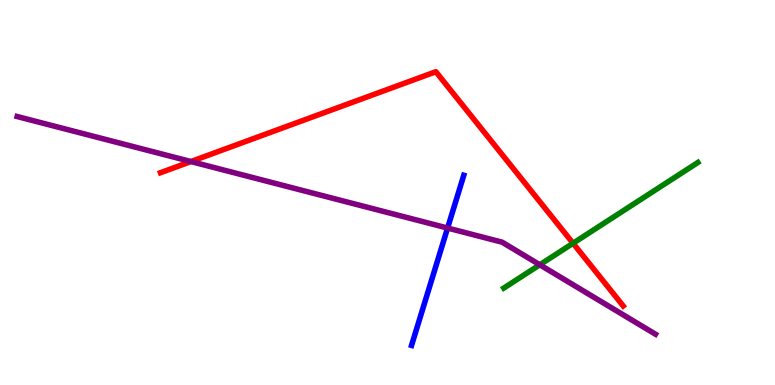[{'lines': ['blue', 'red'], 'intersections': []}, {'lines': ['green', 'red'], 'intersections': [{'x': 7.39, 'y': 3.68}]}, {'lines': ['purple', 'red'], 'intersections': [{'x': 2.46, 'y': 5.8}]}, {'lines': ['blue', 'green'], 'intersections': []}, {'lines': ['blue', 'purple'], 'intersections': [{'x': 5.78, 'y': 4.08}]}, {'lines': ['green', 'purple'], 'intersections': [{'x': 6.97, 'y': 3.12}]}]